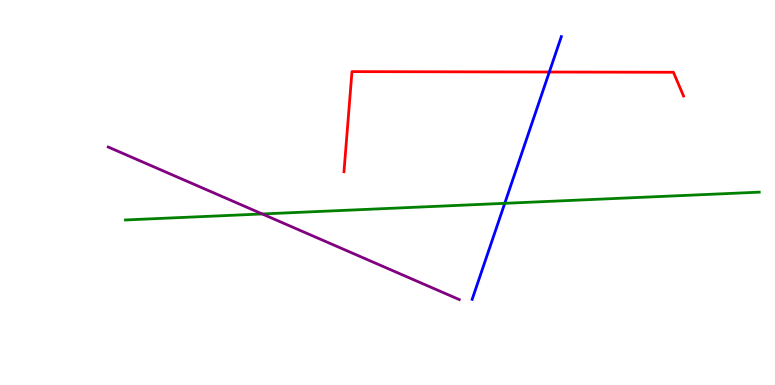[{'lines': ['blue', 'red'], 'intersections': [{'x': 7.09, 'y': 8.13}]}, {'lines': ['green', 'red'], 'intersections': []}, {'lines': ['purple', 'red'], 'intersections': []}, {'lines': ['blue', 'green'], 'intersections': [{'x': 6.51, 'y': 4.72}]}, {'lines': ['blue', 'purple'], 'intersections': []}, {'lines': ['green', 'purple'], 'intersections': [{'x': 3.38, 'y': 4.44}]}]